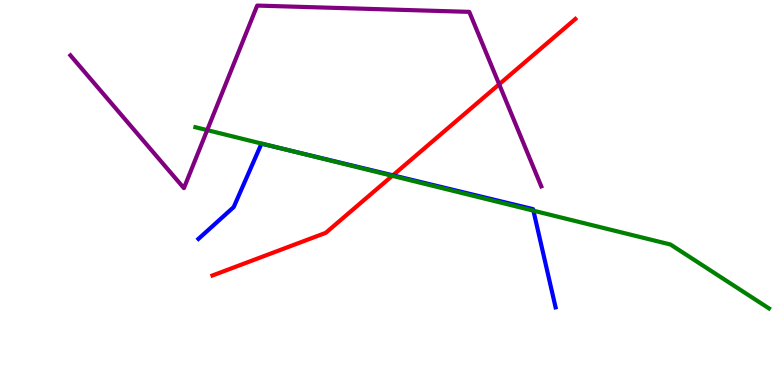[{'lines': ['blue', 'red'], 'intersections': [{'x': 5.07, 'y': 5.45}]}, {'lines': ['green', 'red'], 'intersections': [{'x': 5.06, 'y': 5.43}]}, {'lines': ['purple', 'red'], 'intersections': [{'x': 6.44, 'y': 7.81}]}, {'lines': ['blue', 'green'], 'intersections': [{'x': 3.65, 'y': 6.13}, {'x': 6.88, 'y': 4.53}]}, {'lines': ['blue', 'purple'], 'intersections': []}, {'lines': ['green', 'purple'], 'intersections': [{'x': 2.67, 'y': 6.62}]}]